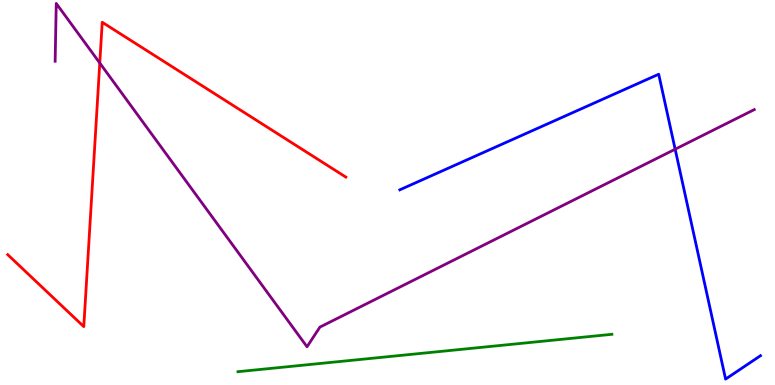[{'lines': ['blue', 'red'], 'intersections': []}, {'lines': ['green', 'red'], 'intersections': []}, {'lines': ['purple', 'red'], 'intersections': [{'x': 1.29, 'y': 8.36}]}, {'lines': ['blue', 'green'], 'intersections': []}, {'lines': ['blue', 'purple'], 'intersections': [{'x': 8.71, 'y': 6.12}]}, {'lines': ['green', 'purple'], 'intersections': []}]